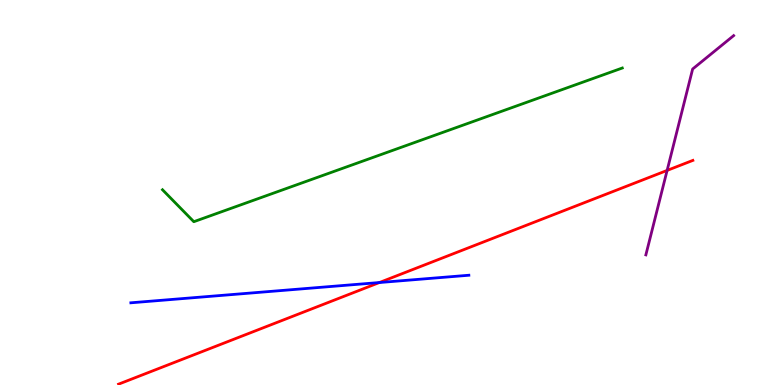[{'lines': ['blue', 'red'], 'intersections': [{'x': 4.9, 'y': 2.66}]}, {'lines': ['green', 'red'], 'intersections': []}, {'lines': ['purple', 'red'], 'intersections': [{'x': 8.61, 'y': 5.57}]}, {'lines': ['blue', 'green'], 'intersections': []}, {'lines': ['blue', 'purple'], 'intersections': []}, {'lines': ['green', 'purple'], 'intersections': []}]